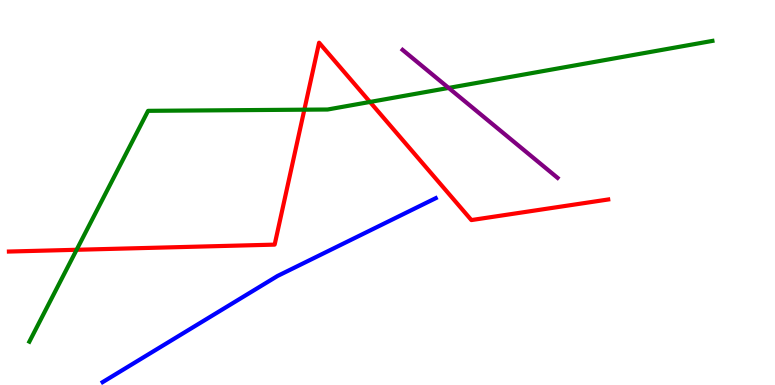[{'lines': ['blue', 'red'], 'intersections': []}, {'lines': ['green', 'red'], 'intersections': [{'x': 0.989, 'y': 3.51}, {'x': 3.93, 'y': 7.15}, {'x': 4.77, 'y': 7.35}]}, {'lines': ['purple', 'red'], 'intersections': []}, {'lines': ['blue', 'green'], 'intersections': []}, {'lines': ['blue', 'purple'], 'intersections': []}, {'lines': ['green', 'purple'], 'intersections': [{'x': 5.79, 'y': 7.72}]}]